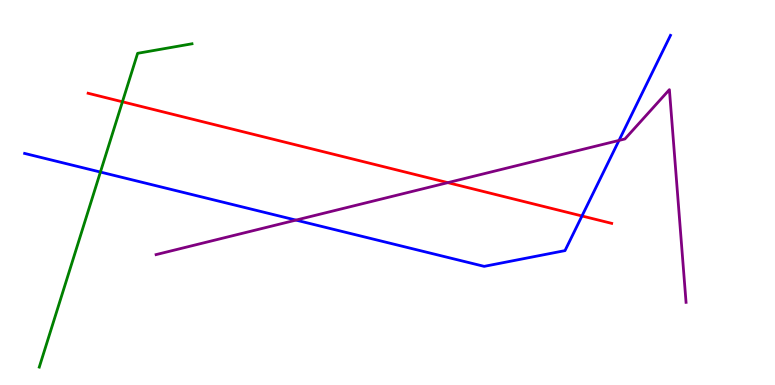[{'lines': ['blue', 'red'], 'intersections': [{'x': 7.51, 'y': 4.39}]}, {'lines': ['green', 'red'], 'intersections': [{'x': 1.58, 'y': 7.36}]}, {'lines': ['purple', 'red'], 'intersections': [{'x': 5.78, 'y': 5.26}]}, {'lines': ['blue', 'green'], 'intersections': [{'x': 1.3, 'y': 5.53}]}, {'lines': ['blue', 'purple'], 'intersections': [{'x': 3.82, 'y': 4.28}, {'x': 7.99, 'y': 6.35}]}, {'lines': ['green', 'purple'], 'intersections': []}]